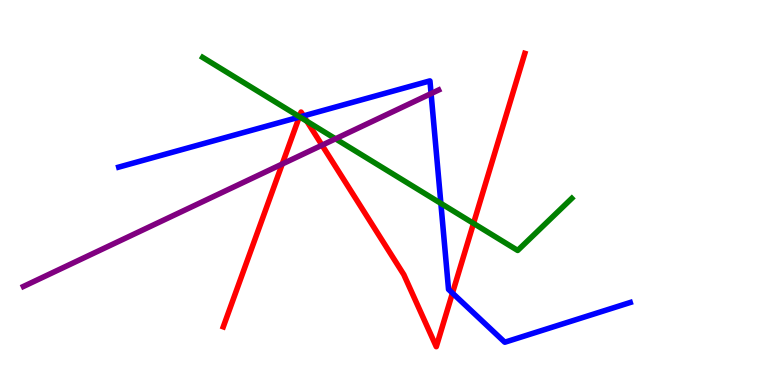[{'lines': ['blue', 'red'], 'intersections': [{'x': 3.86, 'y': 6.96}, {'x': 3.92, 'y': 6.99}, {'x': 5.84, 'y': 2.39}]}, {'lines': ['green', 'red'], 'intersections': [{'x': 3.86, 'y': 6.97}, {'x': 3.96, 'y': 6.85}, {'x': 6.11, 'y': 4.2}]}, {'lines': ['purple', 'red'], 'intersections': [{'x': 3.64, 'y': 5.74}, {'x': 4.16, 'y': 6.23}]}, {'lines': ['blue', 'green'], 'intersections': [{'x': 3.87, 'y': 6.96}, {'x': 5.69, 'y': 4.72}]}, {'lines': ['blue', 'purple'], 'intersections': [{'x': 5.56, 'y': 7.57}]}, {'lines': ['green', 'purple'], 'intersections': [{'x': 4.33, 'y': 6.39}]}]